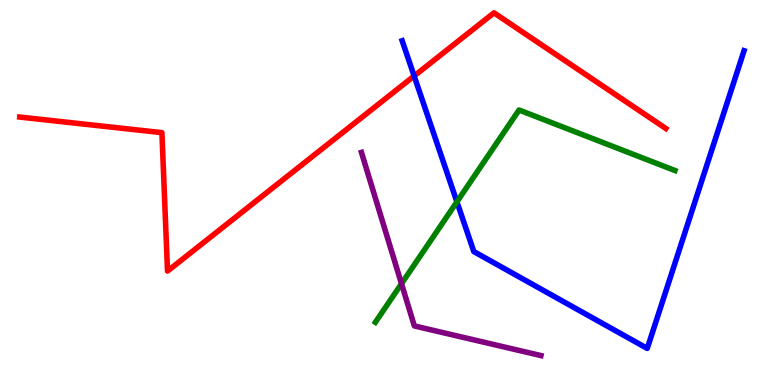[{'lines': ['blue', 'red'], 'intersections': [{'x': 5.34, 'y': 8.03}]}, {'lines': ['green', 'red'], 'intersections': []}, {'lines': ['purple', 'red'], 'intersections': []}, {'lines': ['blue', 'green'], 'intersections': [{'x': 5.9, 'y': 4.76}]}, {'lines': ['blue', 'purple'], 'intersections': []}, {'lines': ['green', 'purple'], 'intersections': [{'x': 5.18, 'y': 2.63}]}]